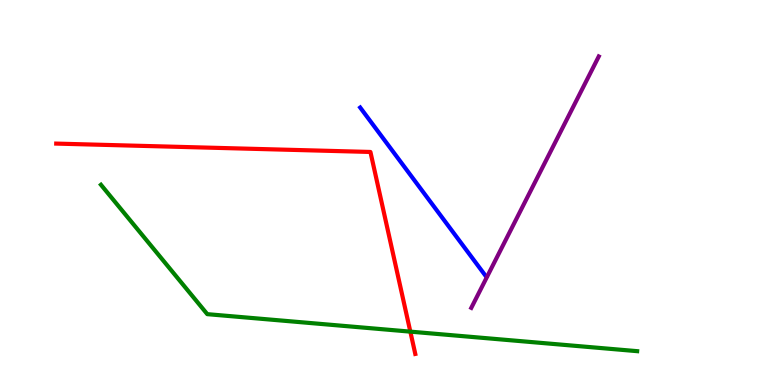[{'lines': ['blue', 'red'], 'intersections': []}, {'lines': ['green', 'red'], 'intersections': [{'x': 5.29, 'y': 1.39}]}, {'lines': ['purple', 'red'], 'intersections': []}, {'lines': ['blue', 'green'], 'intersections': []}, {'lines': ['blue', 'purple'], 'intersections': []}, {'lines': ['green', 'purple'], 'intersections': []}]